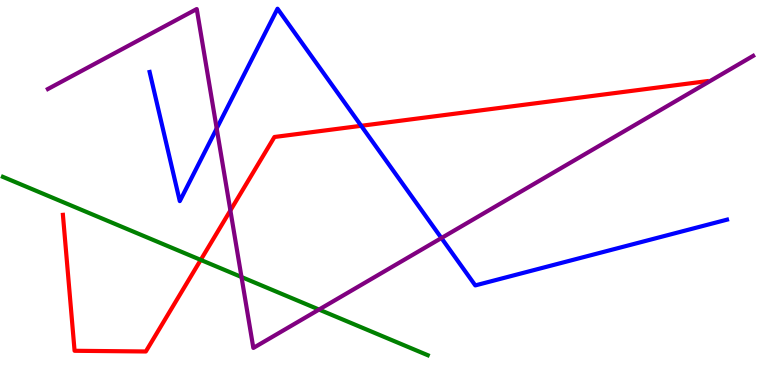[{'lines': ['blue', 'red'], 'intersections': [{'x': 4.66, 'y': 6.73}]}, {'lines': ['green', 'red'], 'intersections': [{'x': 2.59, 'y': 3.25}]}, {'lines': ['purple', 'red'], 'intersections': [{'x': 2.97, 'y': 4.53}]}, {'lines': ['blue', 'green'], 'intersections': []}, {'lines': ['blue', 'purple'], 'intersections': [{'x': 2.8, 'y': 6.66}, {'x': 5.7, 'y': 3.82}]}, {'lines': ['green', 'purple'], 'intersections': [{'x': 3.12, 'y': 2.8}, {'x': 4.12, 'y': 1.96}]}]